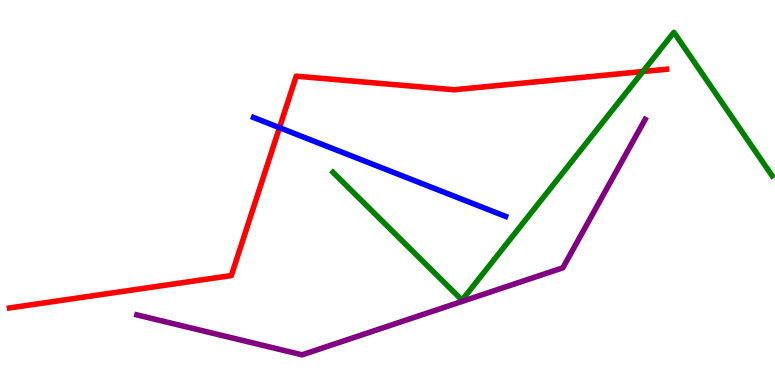[{'lines': ['blue', 'red'], 'intersections': [{'x': 3.61, 'y': 6.68}]}, {'lines': ['green', 'red'], 'intersections': [{'x': 8.3, 'y': 8.14}]}, {'lines': ['purple', 'red'], 'intersections': []}, {'lines': ['blue', 'green'], 'intersections': []}, {'lines': ['blue', 'purple'], 'intersections': []}, {'lines': ['green', 'purple'], 'intersections': []}]